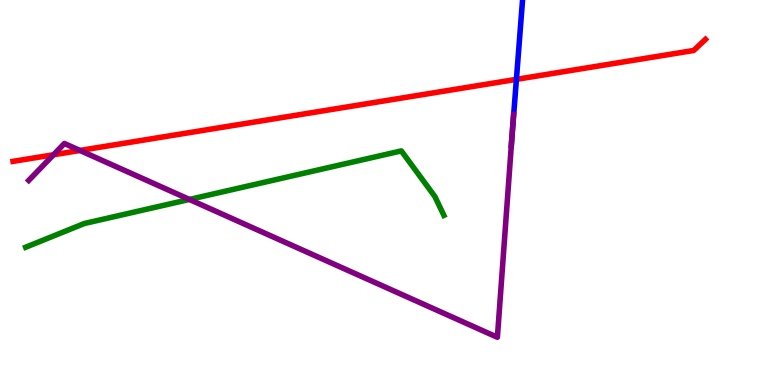[{'lines': ['blue', 'red'], 'intersections': [{'x': 6.66, 'y': 7.94}]}, {'lines': ['green', 'red'], 'intersections': []}, {'lines': ['purple', 'red'], 'intersections': [{'x': 0.69, 'y': 5.98}, {'x': 1.03, 'y': 6.09}]}, {'lines': ['blue', 'green'], 'intersections': []}, {'lines': ['blue', 'purple'], 'intersections': [{'x': 6.6, 'y': 6.41}]}, {'lines': ['green', 'purple'], 'intersections': [{'x': 2.44, 'y': 4.82}]}]